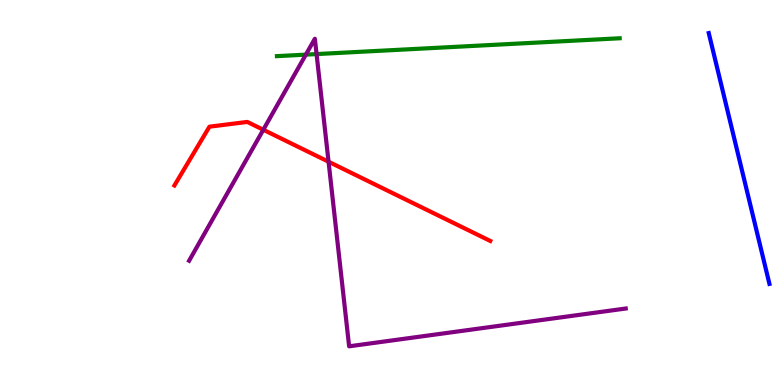[{'lines': ['blue', 'red'], 'intersections': []}, {'lines': ['green', 'red'], 'intersections': []}, {'lines': ['purple', 'red'], 'intersections': [{'x': 3.4, 'y': 6.63}, {'x': 4.24, 'y': 5.8}]}, {'lines': ['blue', 'green'], 'intersections': []}, {'lines': ['blue', 'purple'], 'intersections': []}, {'lines': ['green', 'purple'], 'intersections': [{'x': 3.95, 'y': 8.58}, {'x': 4.08, 'y': 8.6}]}]